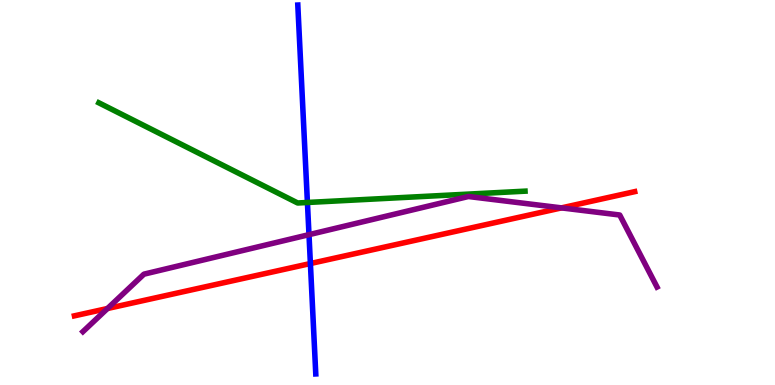[{'lines': ['blue', 'red'], 'intersections': [{'x': 4.01, 'y': 3.15}]}, {'lines': ['green', 'red'], 'intersections': []}, {'lines': ['purple', 'red'], 'intersections': [{'x': 1.39, 'y': 1.99}, {'x': 7.24, 'y': 4.6}]}, {'lines': ['blue', 'green'], 'intersections': [{'x': 3.97, 'y': 4.74}]}, {'lines': ['blue', 'purple'], 'intersections': [{'x': 3.99, 'y': 3.9}]}, {'lines': ['green', 'purple'], 'intersections': []}]